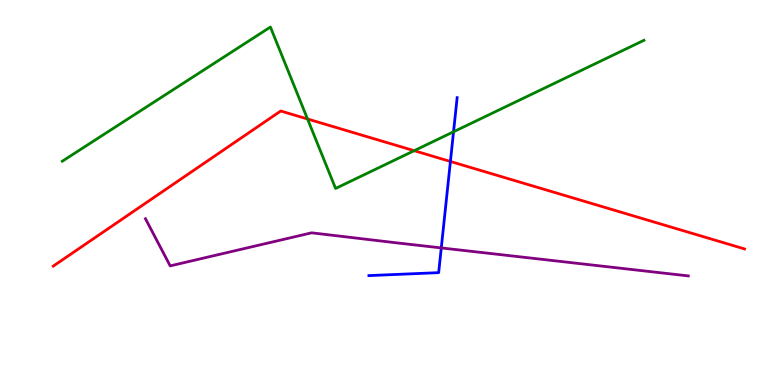[{'lines': ['blue', 'red'], 'intersections': [{'x': 5.81, 'y': 5.81}]}, {'lines': ['green', 'red'], 'intersections': [{'x': 3.97, 'y': 6.91}, {'x': 5.34, 'y': 6.09}]}, {'lines': ['purple', 'red'], 'intersections': []}, {'lines': ['blue', 'green'], 'intersections': [{'x': 5.85, 'y': 6.58}]}, {'lines': ['blue', 'purple'], 'intersections': [{'x': 5.69, 'y': 3.56}]}, {'lines': ['green', 'purple'], 'intersections': []}]